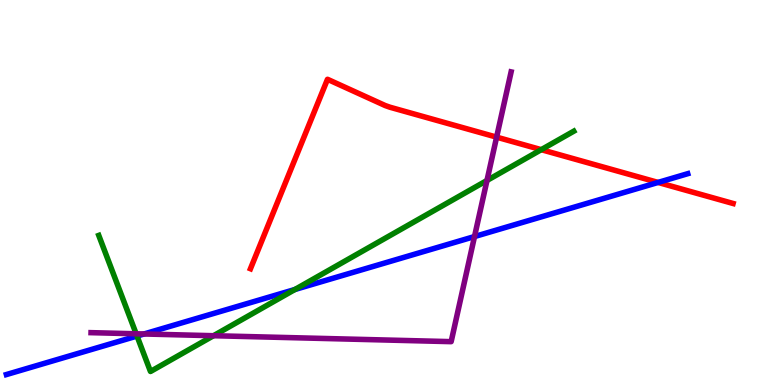[{'lines': ['blue', 'red'], 'intersections': [{'x': 8.49, 'y': 5.26}]}, {'lines': ['green', 'red'], 'intersections': [{'x': 6.98, 'y': 6.11}]}, {'lines': ['purple', 'red'], 'intersections': [{'x': 6.41, 'y': 6.44}]}, {'lines': ['blue', 'green'], 'intersections': [{'x': 1.77, 'y': 1.27}, {'x': 3.81, 'y': 2.48}]}, {'lines': ['blue', 'purple'], 'intersections': [{'x': 1.86, 'y': 1.33}, {'x': 6.12, 'y': 3.86}]}, {'lines': ['green', 'purple'], 'intersections': [{'x': 1.76, 'y': 1.33}, {'x': 2.75, 'y': 1.28}, {'x': 6.28, 'y': 5.31}]}]